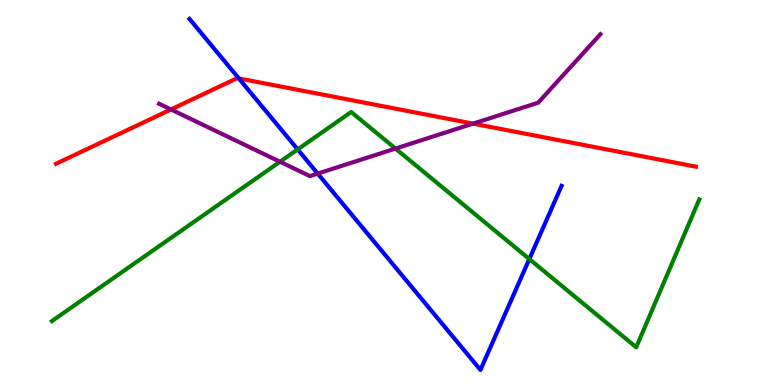[{'lines': ['blue', 'red'], 'intersections': [{'x': 3.08, 'y': 7.96}]}, {'lines': ['green', 'red'], 'intersections': []}, {'lines': ['purple', 'red'], 'intersections': [{'x': 2.21, 'y': 7.16}, {'x': 6.1, 'y': 6.79}]}, {'lines': ['blue', 'green'], 'intersections': [{'x': 3.84, 'y': 6.12}, {'x': 6.83, 'y': 3.27}]}, {'lines': ['blue', 'purple'], 'intersections': [{'x': 4.1, 'y': 5.49}]}, {'lines': ['green', 'purple'], 'intersections': [{'x': 3.61, 'y': 5.8}, {'x': 5.1, 'y': 6.14}]}]